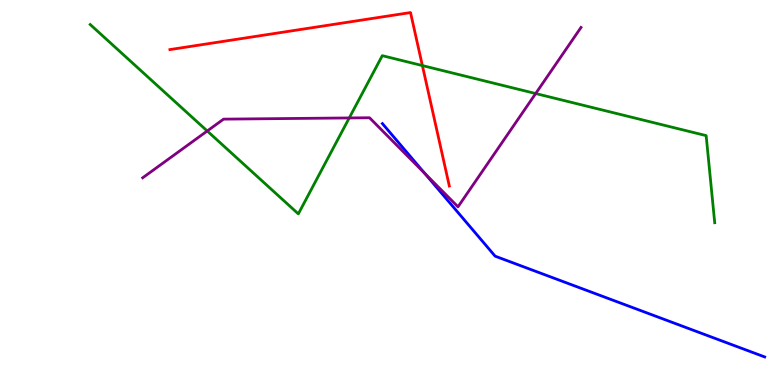[{'lines': ['blue', 'red'], 'intersections': []}, {'lines': ['green', 'red'], 'intersections': [{'x': 5.45, 'y': 8.3}]}, {'lines': ['purple', 'red'], 'intersections': []}, {'lines': ['blue', 'green'], 'intersections': []}, {'lines': ['blue', 'purple'], 'intersections': [{'x': 5.48, 'y': 5.5}]}, {'lines': ['green', 'purple'], 'intersections': [{'x': 2.67, 'y': 6.6}, {'x': 4.51, 'y': 6.94}, {'x': 6.91, 'y': 7.57}]}]